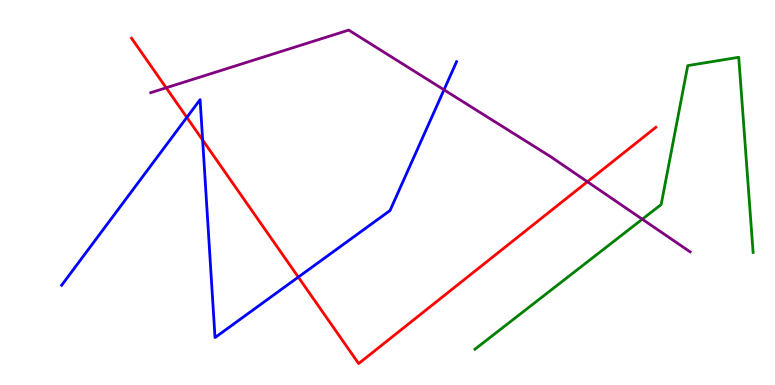[{'lines': ['blue', 'red'], 'intersections': [{'x': 2.41, 'y': 6.95}, {'x': 2.61, 'y': 6.36}, {'x': 3.85, 'y': 2.8}]}, {'lines': ['green', 'red'], 'intersections': []}, {'lines': ['purple', 'red'], 'intersections': [{'x': 2.14, 'y': 7.72}, {'x': 7.58, 'y': 5.28}]}, {'lines': ['blue', 'green'], 'intersections': []}, {'lines': ['blue', 'purple'], 'intersections': [{'x': 5.73, 'y': 7.67}]}, {'lines': ['green', 'purple'], 'intersections': [{'x': 8.29, 'y': 4.31}]}]